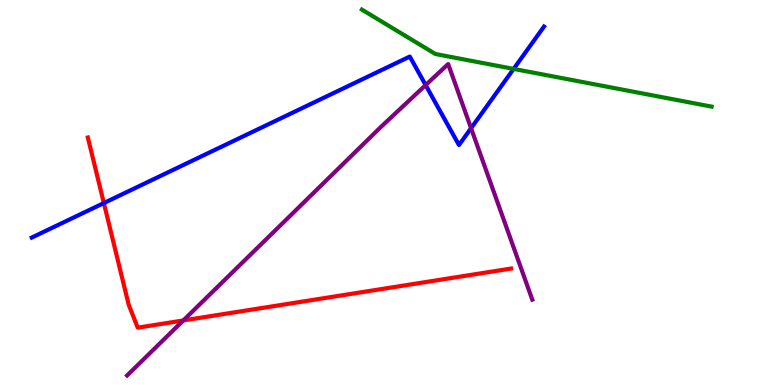[{'lines': ['blue', 'red'], 'intersections': [{'x': 1.34, 'y': 4.73}]}, {'lines': ['green', 'red'], 'intersections': []}, {'lines': ['purple', 'red'], 'intersections': [{'x': 2.36, 'y': 1.68}]}, {'lines': ['blue', 'green'], 'intersections': [{'x': 6.63, 'y': 8.21}]}, {'lines': ['blue', 'purple'], 'intersections': [{'x': 5.49, 'y': 7.79}, {'x': 6.08, 'y': 6.67}]}, {'lines': ['green', 'purple'], 'intersections': []}]